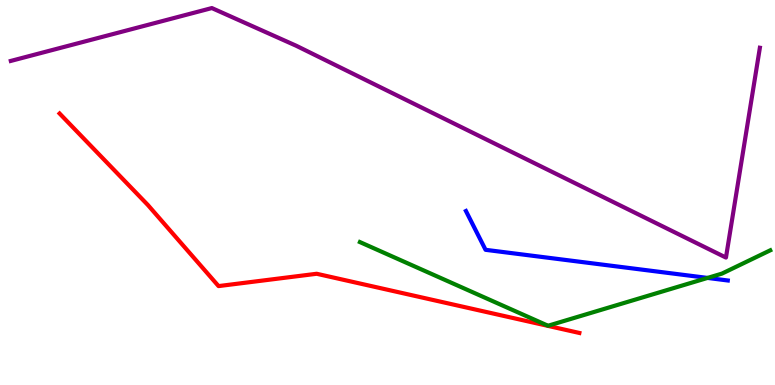[{'lines': ['blue', 'red'], 'intersections': []}, {'lines': ['green', 'red'], 'intersections': []}, {'lines': ['purple', 'red'], 'intersections': []}, {'lines': ['blue', 'green'], 'intersections': [{'x': 9.13, 'y': 2.78}]}, {'lines': ['blue', 'purple'], 'intersections': []}, {'lines': ['green', 'purple'], 'intersections': []}]